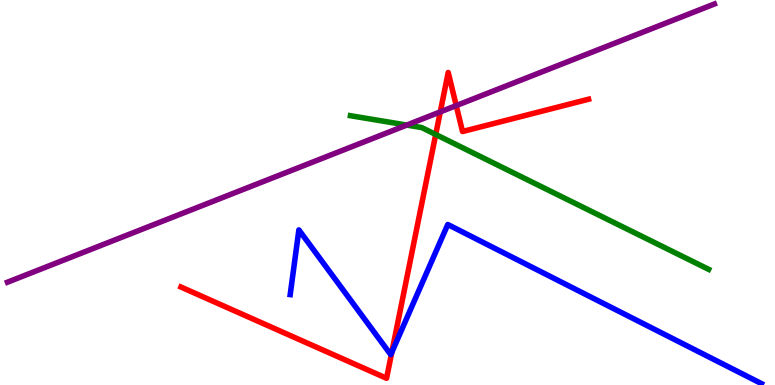[{'lines': ['blue', 'red'], 'intersections': [{'x': 5.06, 'y': 0.848}]}, {'lines': ['green', 'red'], 'intersections': [{'x': 5.62, 'y': 6.51}]}, {'lines': ['purple', 'red'], 'intersections': [{'x': 5.68, 'y': 7.09}, {'x': 5.89, 'y': 7.26}]}, {'lines': ['blue', 'green'], 'intersections': []}, {'lines': ['blue', 'purple'], 'intersections': []}, {'lines': ['green', 'purple'], 'intersections': [{'x': 5.25, 'y': 6.75}]}]